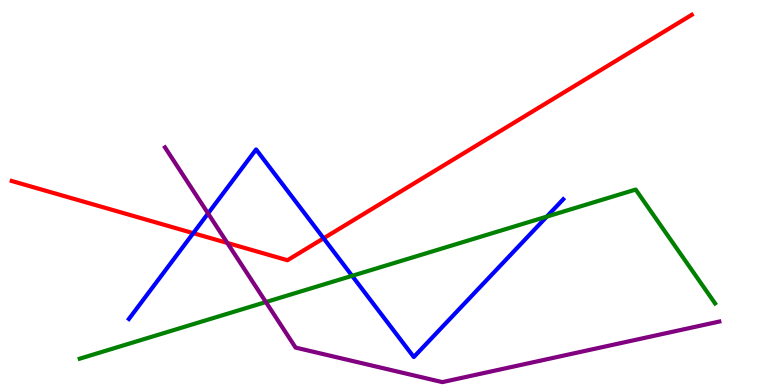[{'lines': ['blue', 'red'], 'intersections': [{'x': 2.49, 'y': 3.94}, {'x': 4.18, 'y': 3.81}]}, {'lines': ['green', 'red'], 'intersections': []}, {'lines': ['purple', 'red'], 'intersections': [{'x': 2.93, 'y': 3.69}]}, {'lines': ['blue', 'green'], 'intersections': [{'x': 4.54, 'y': 2.84}, {'x': 7.06, 'y': 4.37}]}, {'lines': ['blue', 'purple'], 'intersections': [{'x': 2.68, 'y': 4.46}]}, {'lines': ['green', 'purple'], 'intersections': [{'x': 3.43, 'y': 2.15}]}]